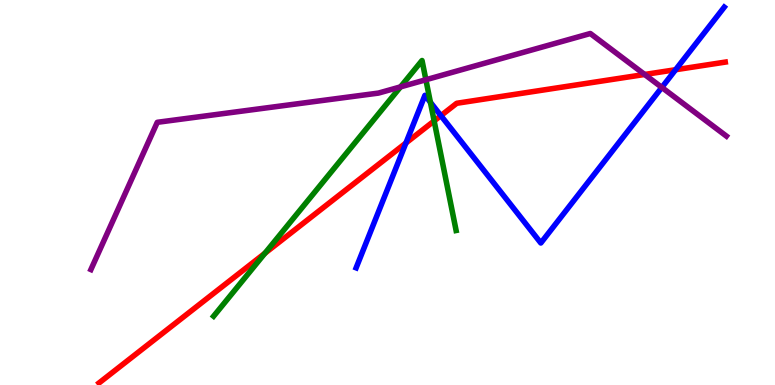[{'lines': ['blue', 'red'], 'intersections': [{'x': 5.24, 'y': 6.29}, {'x': 5.69, 'y': 7.0}, {'x': 8.72, 'y': 8.19}]}, {'lines': ['green', 'red'], 'intersections': [{'x': 3.42, 'y': 3.42}, {'x': 5.6, 'y': 6.86}]}, {'lines': ['purple', 'red'], 'intersections': [{'x': 8.32, 'y': 8.07}]}, {'lines': ['blue', 'green'], 'intersections': [{'x': 5.55, 'y': 7.34}]}, {'lines': ['blue', 'purple'], 'intersections': [{'x': 8.54, 'y': 7.73}]}, {'lines': ['green', 'purple'], 'intersections': [{'x': 5.17, 'y': 7.74}, {'x': 5.5, 'y': 7.93}]}]